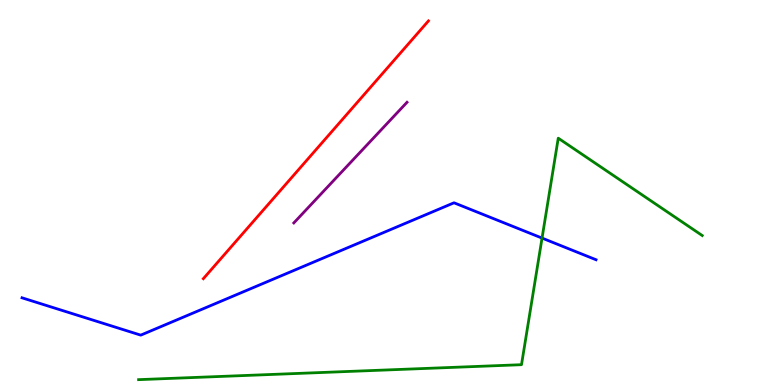[{'lines': ['blue', 'red'], 'intersections': []}, {'lines': ['green', 'red'], 'intersections': []}, {'lines': ['purple', 'red'], 'intersections': []}, {'lines': ['blue', 'green'], 'intersections': [{'x': 6.99, 'y': 3.82}]}, {'lines': ['blue', 'purple'], 'intersections': []}, {'lines': ['green', 'purple'], 'intersections': []}]